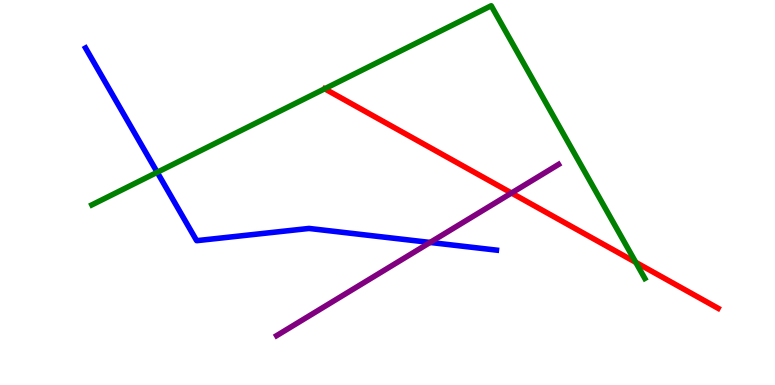[{'lines': ['blue', 'red'], 'intersections': []}, {'lines': ['green', 'red'], 'intersections': [{'x': 8.2, 'y': 3.19}]}, {'lines': ['purple', 'red'], 'intersections': [{'x': 6.6, 'y': 4.99}]}, {'lines': ['blue', 'green'], 'intersections': [{'x': 2.03, 'y': 5.53}]}, {'lines': ['blue', 'purple'], 'intersections': [{'x': 5.55, 'y': 3.7}]}, {'lines': ['green', 'purple'], 'intersections': []}]